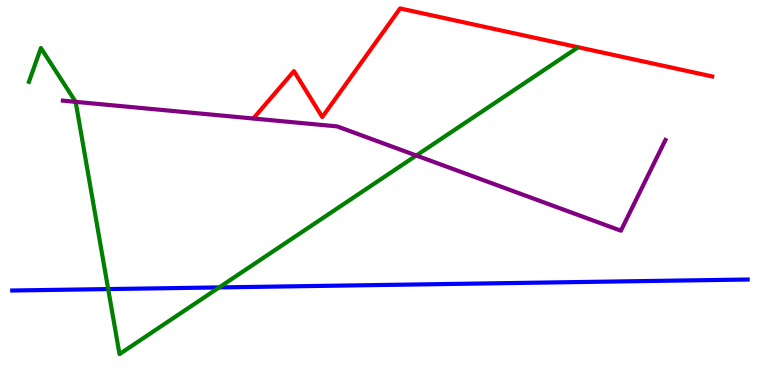[{'lines': ['blue', 'red'], 'intersections': []}, {'lines': ['green', 'red'], 'intersections': []}, {'lines': ['purple', 'red'], 'intersections': []}, {'lines': ['blue', 'green'], 'intersections': [{'x': 1.4, 'y': 2.49}, {'x': 2.83, 'y': 2.53}]}, {'lines': ['blue', 'purple'], 'intersections': []}, {'lines': ['green', 'purple'], 'intersections': [{'x': 0.976, 'y': 7.35}, {'x': 5.37, 'y': 5.96}]}]